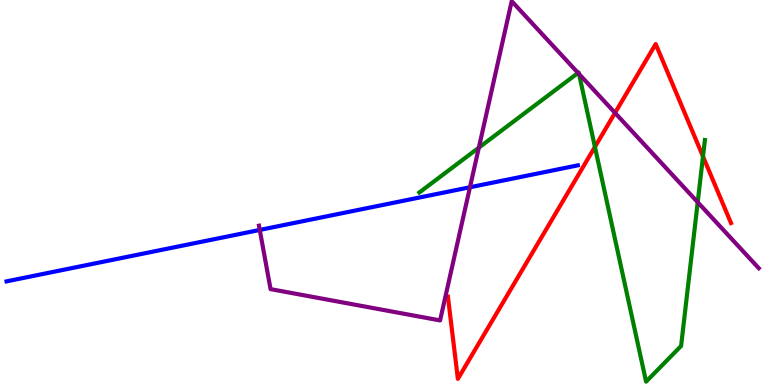[{'lines': ['blue', 'red'], 'intersections': []}, {'lines': ['green', 'red'], 'intersections': [{'x': 7.68, 'y': 6.18}, {'x': 9.07, 'y': 5.94}]}, {'lines': ['purple', 'red'], 'intersections': [{'x': 7.94, 'y': 7.07}]}, {'lines': ['blue', 'green'], 'intersections': []}, {'lines': ['blue', 'purple'], 'intersections': [{'x': 3.35, 'y': 4.03}, {'x': 6.06, 'y': 5.14}]}, {'lines': ['green', 'purple'], 'intersections': [{'x': 6.18, 'y': 6.16}, {'x': 7.46, 'y': 8.11}, {'x': 7.47, 'y': 8.08}, {'x': 9.0, 'y': 4.75}]}]